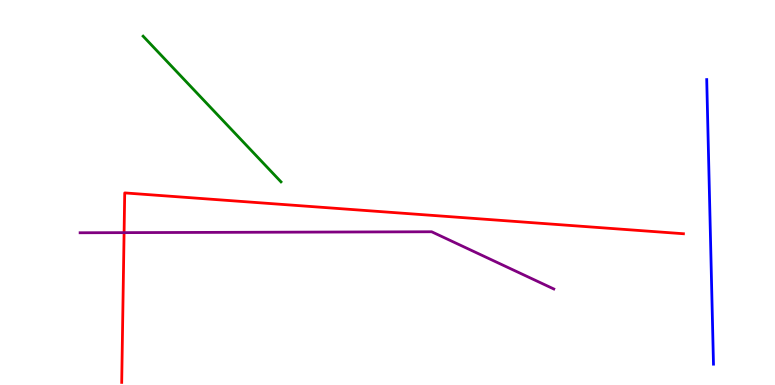[{'lines': ['blue', 'red'], 'intersections': []}, {'lines': ['green', 'red'], 'intersections': []}, {'lines': ['purple', 'red'], 'intersections': [{'x': 1.6, 'y': 3.96}]}, {'lines': ['blue', 'green'], 'intersections': []}, {'lines': ['blue', 'purple'], 'intersections': []}, {'lines': ['green', 'purple'], 'intersections': []}]